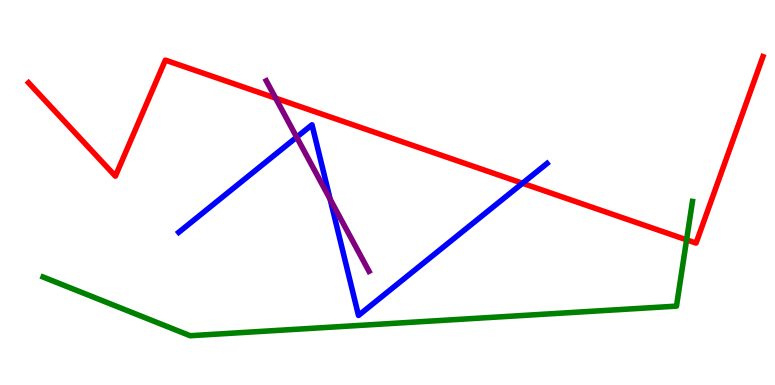[{'lines': ['blue', 'red'], 'intersections': [{'x': 6.74, 'y': 5.24}]}, {'lines': ['green', 'red'], 'intersections': [{'x': 8.86, 'y': 3.77}]}, {'lines': ['purple', 'red'], 'intersections': [{'x': 3.56, 'y': 7.45}]}, {'lines': ['blue', 'green'], 'intersections': []}, {'lines': ['blue', 'purple'], 'intersections': [{'x': 3.83, 'y': 6.44}, {'x': 4.26, 'y': 4.82}]}, {'lines': ['green', 'purple'], 'intersections': []}]